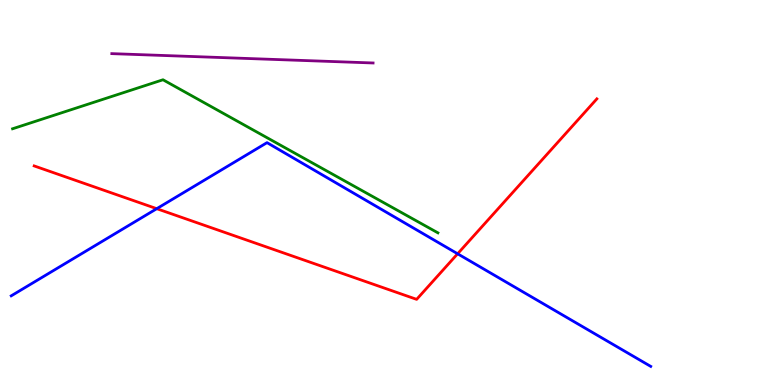[{'lines': ['blue', 'red'], 'intersections': [{'x': 2.02, 'y': 4.58}, {'x': 5.9, 'y': 3.41}]}, {'lines': ['green', 'red'], 'intersections': []}, {'lines': ['purple', 'red'], 'intersections': []}, {'lines': ['blue', 'green'], 'intersections': []}, {'lines': ['blue', 'purple'], 'intersections': []}, {'lines': ['green', 'purple'], 'intersections': []}]